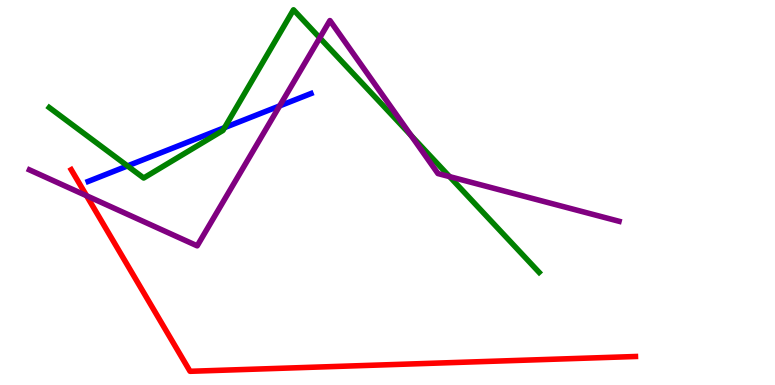[{'lines': ['blue', 'red'], 'intersections': []}, {'lines': ['green', 'red'], 'intersections': []}, {'lines': ['purple', 'red'], 'intersections': [{'x': 1.12, 'y': 4.92}]}, {'lines': ['blue', 'green'], 'intersections': [{'x': 1.65, 'y': 5.69}, {'x': 2.9, 'y': 6.69}]}, {'lines': ['blue', 'purple'], 'intersections': [{'x': 3.61, 'y': 7.25}]}, {'lines': ['green', 'purple'], 'intersections': [{'x': 4.13, 'y': 9.02}, {'x': 5.3, 'y': 6.48}, {'x': 5.8, 'y': 5.41}]}]